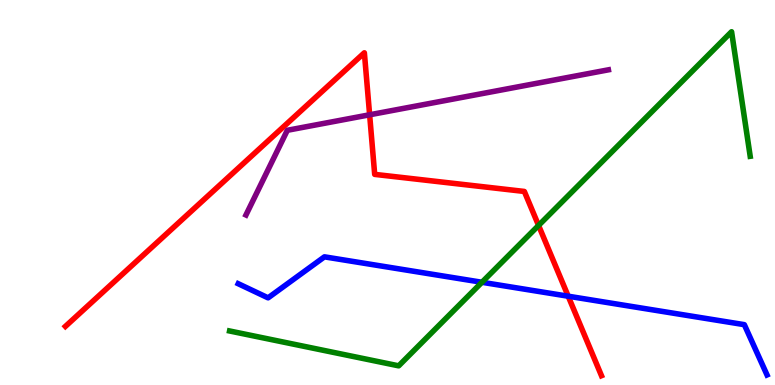[{'lines': ['blue', 'red'], 'intersections': [{'x': 7.33, 'y': 2.31}]}, {'lines': ['green', 'red'], 'intersections': [{'x': 6.95, 'y': 4.14}]}, {'lines': ['purple', 'red'], 'intersections': [{'x': 4.77, 'y': 7.02}]}, {'lines': ['blue', 'green'], 'intersections': [{'x': 6.22, 'y': 2.67}]}, {'lines': ['blue', 'purple'], 'intersections': []}, {'lines': ['green', 'purple'], 'intersections': []}]